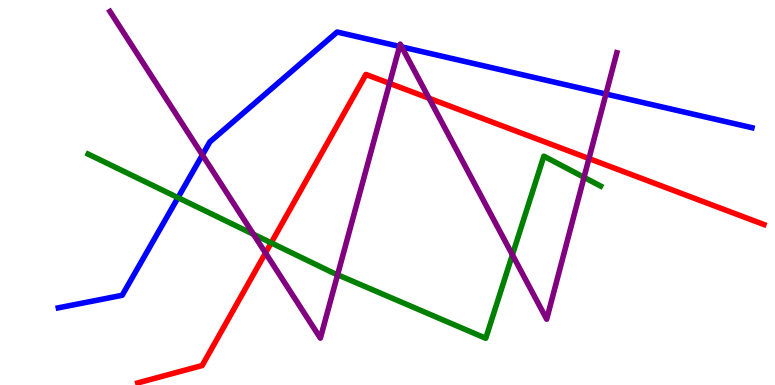[{'lines': ['blue', 'red'], 'intersections': []}, {'lines': ['green', 'red'], 'intersections': [{'x': 3.5, 'y': 3.69}]}, {'lines': ['purple', 'red'], 'intersections': [{'x': 3.43, 'y': 3.43}, {'x': 5.03, 'y': 7.83}, {'x': 5.54, 'y': 7.45}, {'x': 7.6, 'y': 5.88}]}, {'lines': ['blue', 'green'], 'intersections': [{'x': 2.3, 'y': 4.87}]}, {'lines': ['blue', 'purple'], 'intersections': [{'x': 2.61, 'y': 5.97}, {'x': 5.16, 'y': 8.79}, {'x': 5.18, 'y': 8.78}, {'x': 7.82, 'y': 7.56}]}, {'lines': ['green', 'purple'], 'intersections': [{'x': 3.27, 'y': 3.92}, {'x': 4.36, 'y': 2.86}, {'x': 6.61, 'y': 3.38}, {'x': 7.54, 'y': 5.39}]}]